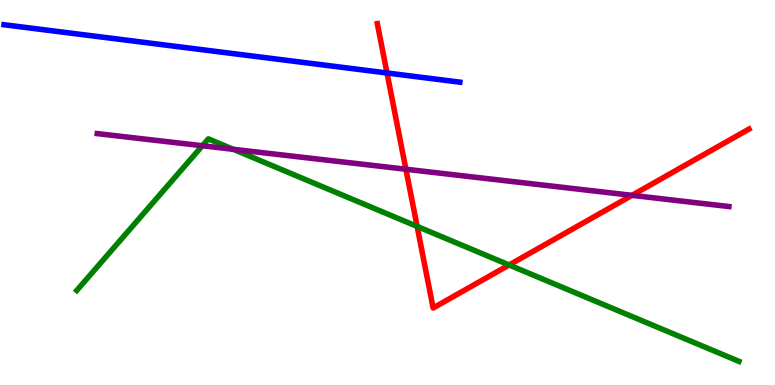[{'lines': ['blue', 'red'], 'intersections': [{'x': 4.99, 'y': 8.1}]}, {'lines': ['green', 'red'], 'intersections': [{'x': 5.38, 'y': 4.12}, {'x': 6.57, 'y': 3.12}]}, {'lines': ['purple', 'red'], 'intersections': [{'x': 5.24, 'y': 5.6}, {'x': 8.15, 'y': 4.93}]}, {'lines': ['blue', 'green'], 'intersections': []}, {'lines': ['blue', 'purple'], 'intersections': []}, {'lines': ['green', 'purple'], 'intersections': [{'x': 2.61, 'y': 6.21}, {'x': 3.01, 'y': 6.12}]}]